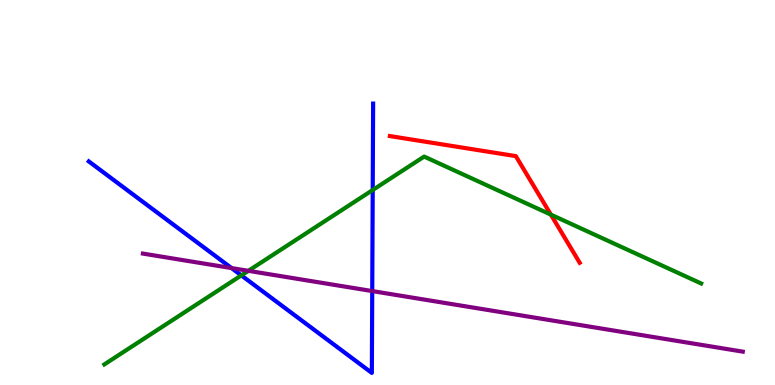[{'lines': ['blue', 'red'], 'intersections': []}, {'lines': ['green', 'red'], 'intersections': [{'x': 7.11, 'y': 4.43}]}, {'lines': ['purple', 'red'], 'intersections': []}, {'lines': ['blue', 'green'], 'intersections': [{'x': 3.11, 'y': 2.85}, {'x': 4.81, 'y': 5.06}]}, {'lines': ['blue', 'purple'], 'intersections': [{'x': 2.99, 'y': 3.04}, {'x': 4.8, 'y': 2.44}]}, {'lines': ['green', 'purple'], 'intersections': [{'x': 3.2, 'y': 2.97}]}]